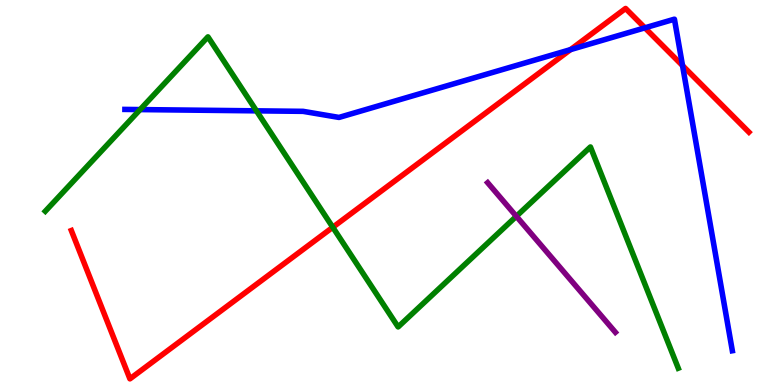[{'lines': ['blue', 'red'], 'intersections': [{'x': 7.36, 'y': 8.71}, {'x': 8.32, 'y': 9.28}, {'x': 8.81, 'y': 8.3}]}, {'lines': ['green', 'red'], 'intersections': [{'x': 4.29, 'y': 4.1}]}, {'lines': ['purple', 'red'], 'intersections': []}, {'lines': ['blue', 'green'], 'intersections': [{'x': 1.81, 'y': 7.15}, {'x': 3.31, 'y': 7.12}]}, {'lines': ['blue', 'purple'], 'intersections': []}, {'lines': ['green', 'purple'], 'intersections': [{'x': 6.66, 'y': 4.38}]}]